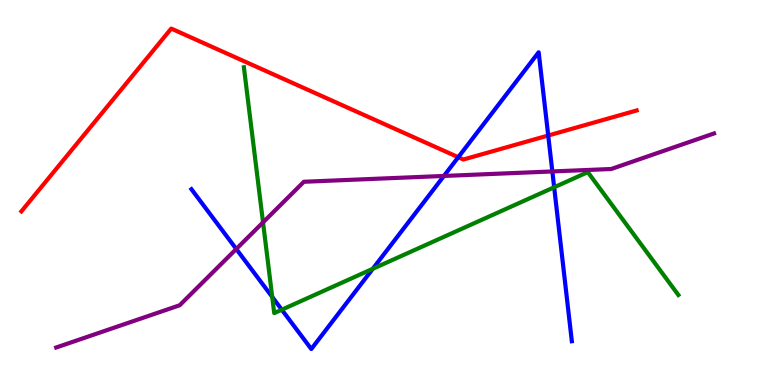[{'lines': ['blue', 'red'], 'intersections': [{'x': 5.91, 'y': 5.92}, {'x': 7.07, 'y': 6.48}]}, {'lines': ['green', 'red'], 'intersections': []}, {'lines': ['purple', 'red'], 'intersections': []}, {'lines': ['blue', 'green'], 'intersections': [{'x': 3.51, 'y': 2.29}, {'x': 3.64, 'y': 1.96}, {'x': 4.81, 'y': 3.02}, {'x': 7.15, 'y': 5.14}]}, {'lines': ['blue', 'purple'], 'intersections': [{'x': 3.05, 'y': 3.53}, {'x': 5.73, 'y': 5.43}, {'x': 7.13, 'y': 5.55}]}, {'lines': ['green', 'purple'], 'intersections': [{'x': 3.39, 'y': 4.22}]}]